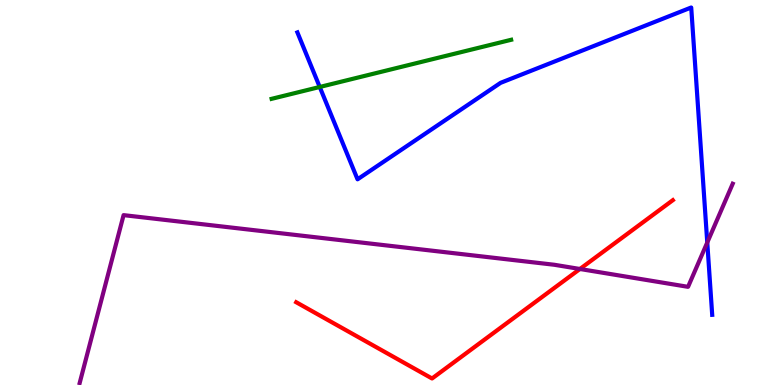[{'lines': ['blue', 'red'], 'intersections': []}, {'lines': ['green', 'red'], 'intersections': []}, {'lines': ['purple', 'red'], 'intersections': [{'x': 7.48, 'y': 3.01}]}, {'lines': ['blue', 'green'], 'intersections': [{'x': 4.13, 'y': 7.74}]}, {'lines': ['blue', 'purple'], 'intersections': [{'x': 9.13, 'y': 3.7}]}, {'lines': ['green', 'purple'], 'intersections': []}]